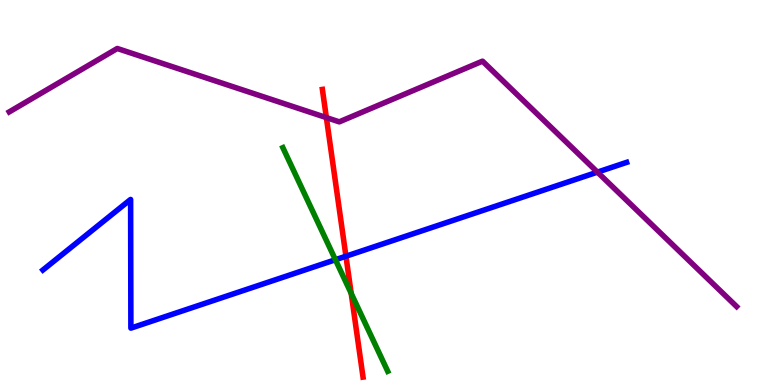[{'lines': ['blue', 'red'], 'intersections': [{'x': 4.46, 'y': 3.35}]}, {'lines': ['green', 'red'], 'intersections': [{'x': 4.53, 'y': 2.38}]}, {'lines': ['purple', 'red'], 'intersections': [{'x': 4.21, 'y': 6.95}]}, {'lines': ['blue', 'green'], 'intersections': [{'x': 4.33, 'y': 3.25}]}, {'lines': ['blue', 'purple'], 'intersections': [{'x': 7.71, 'y': 5.53}]}, {'lines': ['green', 'purple'], 'intersections': []}]